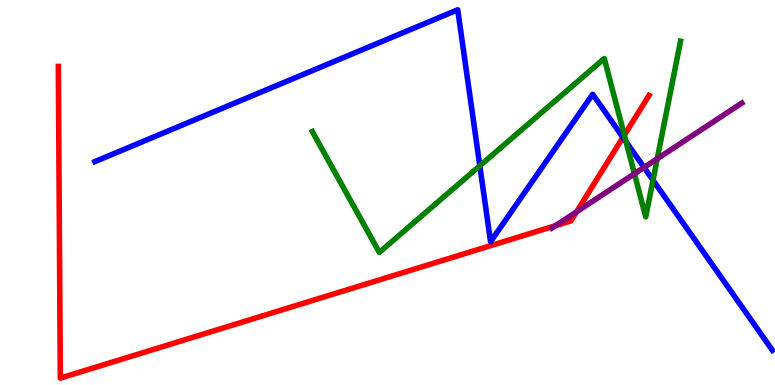[{'lines': ['blue', 'red'], 'intersections': [{'x': 8.04, 'y': 6.43}]}, {'lines': ['green', 'red'], 'intersections': [{'x': 8.06, 'y': 6.49}]}, {'lines': ['purple', 'red'], 'intersections': [{'x': 7.17, 'y': 4.14}, {'x': 7.44, 'y': 4.5}]}, {'lines': ['blue', 'green'], 'intersections': [{'x': 6.19, 'y': 5.69}, {'x': 8.08, 'y': 6.32}, {'x': 8.43, 'y': 5.32}]}, {'lines': ['blue', 'purple'], 'intersections': [{'x': 8.31, 'y': 5.65}]}, {'lines': ['green', 'purple'], 'intersections': [{'x': 8.19, 'y': 5.49}, {'x': 8.48, 'y': 5.88}]}]